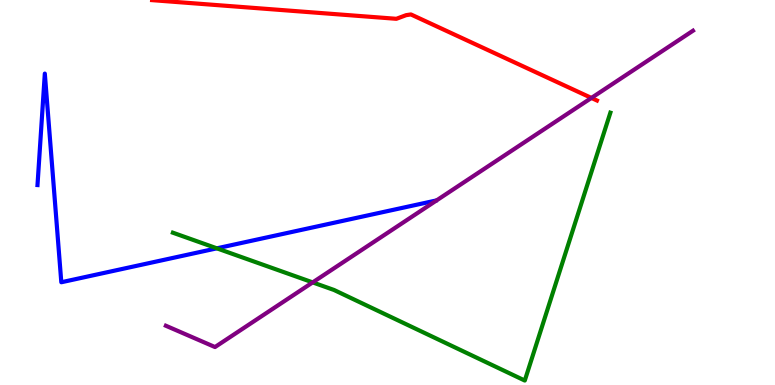[{'lines': ['blue', 'red'], 'intersections': []}, {'lines': ['green', 'red'], 'intersections': []}, {'lines': ['purple', 'red'], 'intersections': [{'x': 7.63, 'y': 7.46}]}, {'lines': ['blue', 'green'], 'intersections': [{'x': 2.8, 'y': 3.55}]}, {'lines': ['blue', 'purple'], 'intersections': []}, {'lines': ['green', 'purple'], 'intersections': [{'x': 4.03, 'y': 2.66}]}]